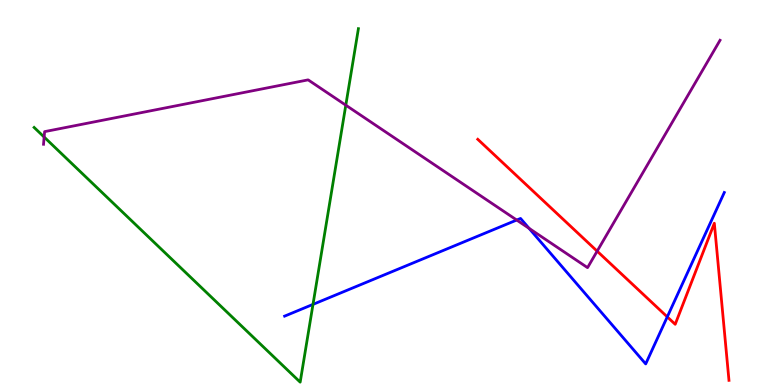[{'lines': ['blue', 'red'], 'intersections': [{'x': 8.61, 'y': 1.77}]}, {'lines': ['green', 'red'], 'intersections': []}, {'lines': ['purple', 'red'], 'intersections': [{'x': 7.71, 'y': 3.48}]}, {'lines': ['blue', 'green'], 'intersections': [{'x': 4.04, 'y': 2.09}]}, {'lines': ['blue', 'purple'], 'intersections': [{'x': 6.67, 'y': 4.28}, {'x': 6.83, 'y': 4.07}]}, {'lines': ['green', 'purple'], 'intersections': [{'x': 0.57, 'y': 6.44}, {'x': 4.46, 'y': 7.27}]}]